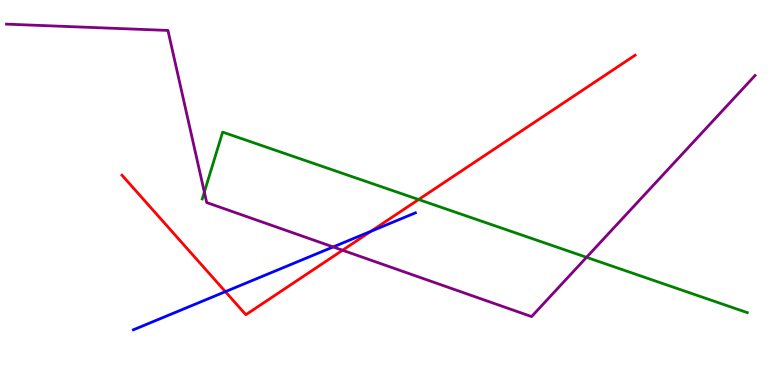[{'lines': ['blue', 'red'], 'intersections': [{'x': 2.91, 'y': 2.42}, {'x': 4.79, 'y': 3.99}]}, {'lines': ['green', 'red'], 'intersections': [{'x': 5.4, 'y': 4.82}]}, {'lines': ['purple', 'red'], 'intersections': [{'x': 4.42, 'y': 3.5}]}, {'lines': ['blue', 'green'], 'intersections': []}, {'lines': ['blue', 'purple'], 'intersections': [{'x': 4.3, 'y': 3.59}]}, {'lines': ['green', 'purple'], 'intersections': [{'x': 2.64, 'y': 5.01}, {'x': 7.57, 'y': 3.32}]}]